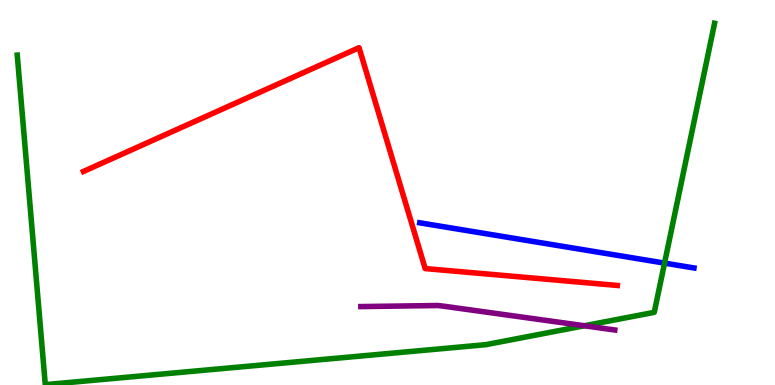[{'lines': ['blue', 'red'], 'intersections': []}, {'lines': ['green', 'red'], 'intersections': []}, {'lines': ['purple', 'red'], 'intersections': []}, {'lines': ['blue', 'green'], 'intersections': [{'x': 8.57, 'y': 3.17}]}, {'lines': ['blue', 'purple'], 'intersections': []}, {'lines': ['green', 'purple'], 'intersections': [{'x': 7.54, 'y': 1.54}]}]